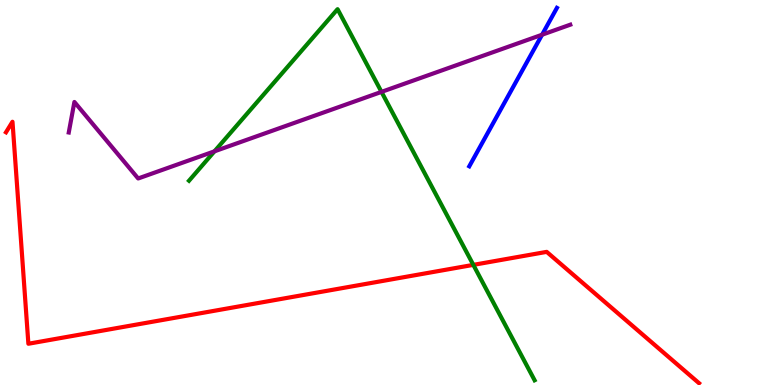[{'lines': ['blue', 'red'], 'intersections': []}, {'lines': ['green', 'red'], 'intersections': [{'x': 6.11, 'y': 3.12}]}, {'lines': ['purple', 'red'], 'intersections': []}, {'lines': ['blue', 'green'], 'intersections': []}, {'lines': ['blue', 'purple'], 'intersections': [{'x': 6.99, 'y': 9.1}]}, {'lines': ['green', 'purple'], 'intersections': [{'x': 2.77, 'y': 6.07}, {'x': 4.92, 'y': 7.61}]}]